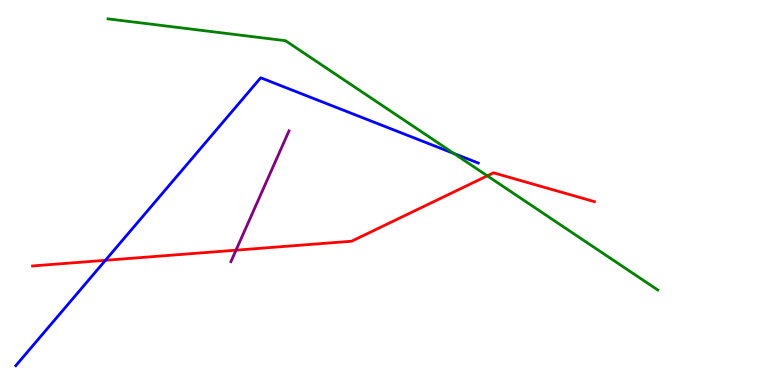[{'lines': ['blue', 'red'], 'intersections': [{'x': 1.36, 'y': 3.24}]}, {'lines': ['green', 'red'], 'intersections': [{'x': 6.29, 'y': 5.43}]}, {'lines': ['purple', 'red'], 'intersections': [{'x': 3.05, 'y': 3.5}]}, {'lines': ['blue', 'green'], 'intersections': [{'x': 5.86, 'y': 6.01}]}, {'lines': ['blue', 'purple'], 'intersections': []}, {'lines': ['green', 'purple'], 'intersections': []}]